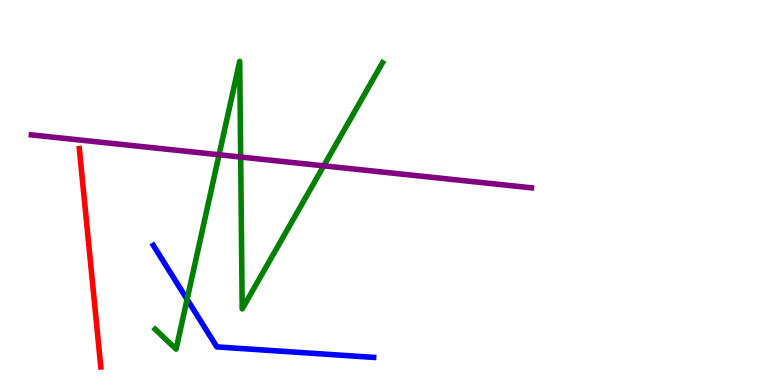[{'lines': ['blue', 'red'], 'intersections': []}, {'lines': ['green', 'red'], 'intersections': []}, {'lines': ['purple', 'red'], 'intersections': []}, {'lines': ['blue', 'green'], 'intersections': [{'x': 2.41, 'y': 2.23}]}, {'lines': ['blue', 'purple'], 'intersections': []}, {'lines': ['green', 'purple'], 'intersections': [{'x': 2.83, 'y': 5.98}, {'x': 3.11, 'y': 5.92}, {'x': 4.18, 'y': 5.69}]}]